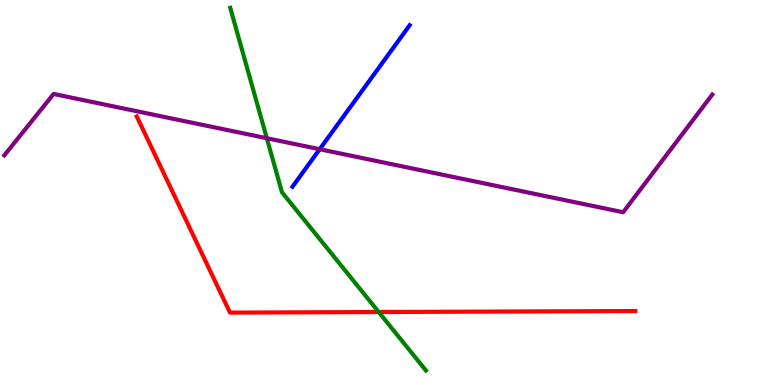[{'lines': ['blue', 'red'], 'intersections': []}, {'lines': ['green', 'red'], 'intersections': [{'x': 4.89, 'y': 1.9}]}, {'lines': ['purple', 'red'], 'intersections': []}, {'lines': ['blue', 'green'], 'intersections': []}, {'lines': ['blue', 'purple'], 'intersections': [{'x': 4.13, 'y': 6.12}]}, {'lines': ['green', 'purple'], 'intersections': [{'x': 3.44, 'y': 6.41}]}]